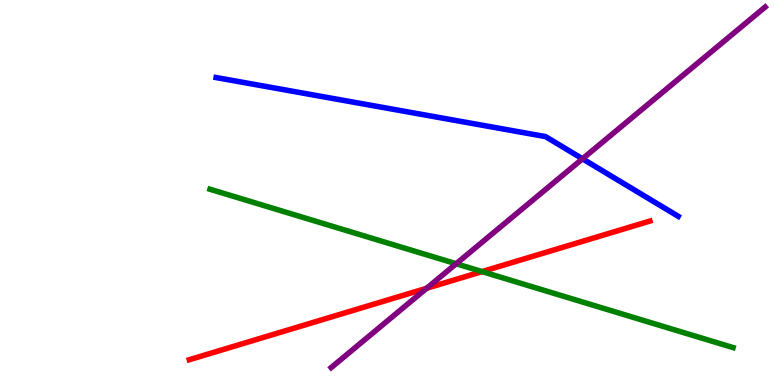[{'lines': ['blue', 'red'], 'intersections': []}, {'lines': ['green', 'red'], 'intersections': [{'x': 6.22, 'y': 2.95}]}, {'lines': ['purple', 'red'], 'intersections': [{'x': 5.51, 'y': 2.51}]}, {'lines': ['blue', 'green'], 'intersections': []}, {'lines': ['blue', 'purple'], 'intersections': [{'x': 7.52, 'y': 5.88}]}, {'lines': ['green', 'purple'], 'intersections': [{'x': 5.89, 'y': 3.15}]}]